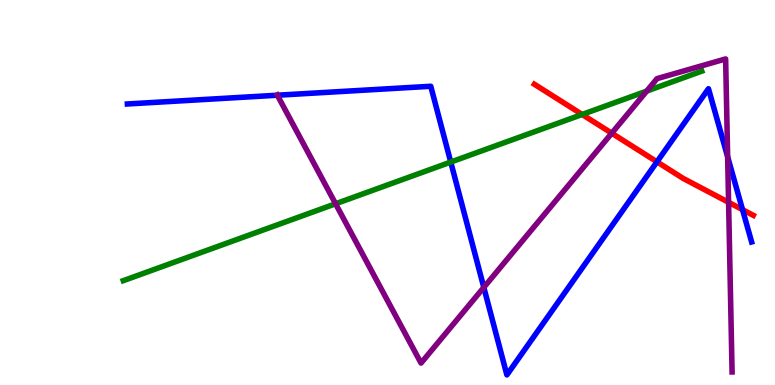[{'lines': ['blue', 'red'], 'intersections': [{'x': 8.48, 'y': 5.8}, {'x': 9.58, 'y': 4.55}]}, {'lines': ['green', 'red'], 'intersections': [{'x': 7.51, 'y': 7.03}]}, {'lines': ['purple', 'red'], 'intersections': [{'x': 7.89, 'y': 6.54}, {'x': 9.4, 'y': 4.74}]}, {'lines': ['blue', 'green'], 'intersections': [{'x': 5.82, 'y': 5.79}]}, {'lines': ['blue', 'purple'], 'intersections': [{'x': 3.58, 'y': 7.53}, {'x': 6.24, 'y': 2.53}, {'x': 9.39, 'y': 5.93}]}, {'lines': ['green', 'purple'], 'intersections': [{'x': 4.33, 'y': 4.71}, {'x': 8.34, 'y': 7.63}]}]